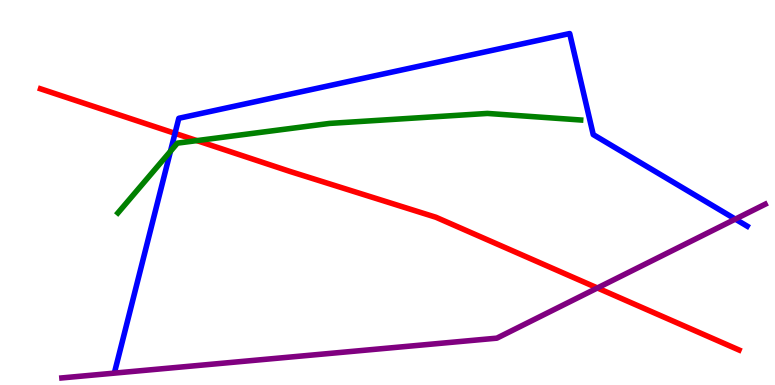[{'lines': ['blue', 'red'], 'intersections': [{'x': 2.26, 'y': 6.54}]}, {'lines': ['green', 'red'], 'intersections': [{'x': 2.54, 'y': 6.35}]}, {'lines': ['purple', 'red'], 'intersections': [{'x': 7.71, 'y': 2.52}]}, {'lines': ['blue', 'green'], 'intersections': [{'x': 2.2, 'y': 6.07}]}, {'lines': ['blue', 'purple'], 'intersections': [{'x': 9.49, 'y': 4.31}]}, {'lines': ['green', 'purple'], 'intersections': []}]